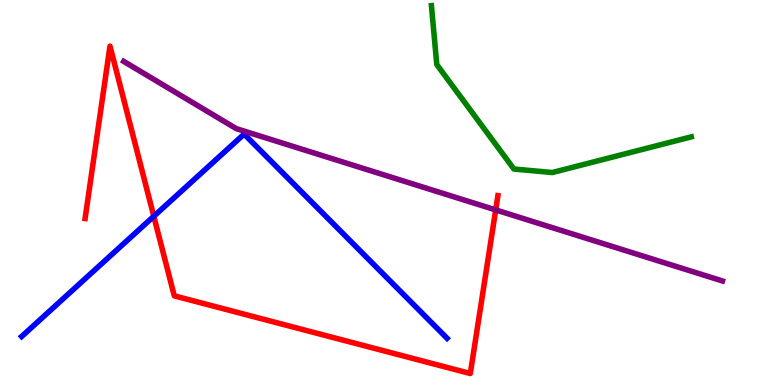[{'lines': ['blue', 'red'], 'intersections': [{'x': 1.98, 'y': 4.38}]}, {'lines': ['green', 'red'], 'intersections': []}, {'lines': ['purple', 'red'], 'intersections': [{'x': 6.4, 'y': 4.55}]}, {'lines': ['blue', 'green'], 'intersections': []}, {'lines': ['blue', 'purple'], 'intersections': []}, {'lines': ['green', 'purple'], 'intersections': []}]